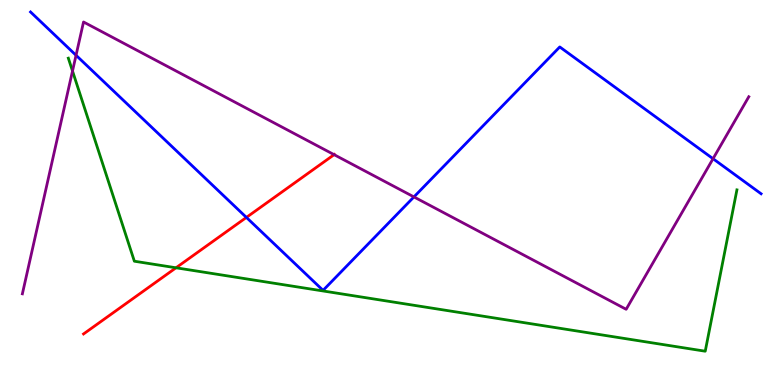[{'lines': ['blue', 'red'], 'intersections': [{'x': 3.18, 'y': 4.35}]}, {'lines': ['green', 'red'], 'intersections': [{'x': 2.27, 'y': 3.04}]}, {'lines': ['purple', 'red'], 'intersections': [{'x': 4.31, 'y': 5.98}]}, {'lines': ['blue', 'green'], 'intersections': []}, {'lines': ['blue', 'purple'], 'intersections': [{'x': 0.981, 'y': 8.56}, {'x': 5.34, 'y': 4.89}, {'x': 9.2, 'y': 5.88}]}, {'lines': ['green', 'purple'], 'intersections': [{'x': 0.936, 'y': 8.16}]}]